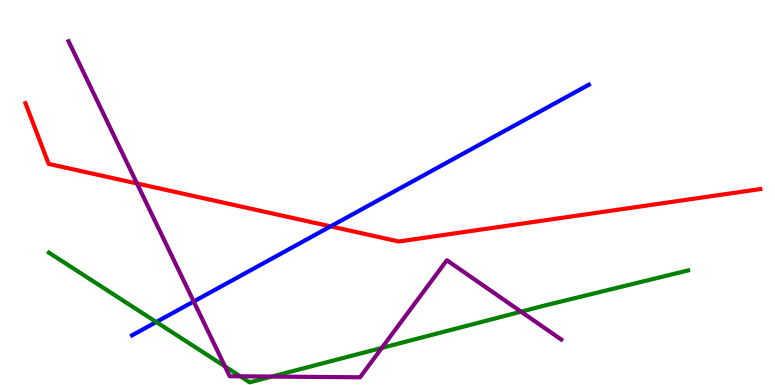[{'lines': ['blue', 'red'], 'intersections': [{'x': 4.27, 'y': 4.12}]}, {'lines': ['green', 'red'], 'intersections': []}, {'lines': ['purple', 'red'], 'intersections': [{'x': 1.77, 'y': 5.23}]}, {'lines': ['blue', 'green'], 'intersections': [{'x': 2.02, 'y': 1.64}]}, {'lines': ['blue', 'purple'], 'intersections': [{'x': 2.5, 'y': 2.17}]}, {'lines': ['green', 'purple'], 'intersections': [{'x': 2.9, 'y': 0.484}, {'x': 3.1, 'y': 0.226}, {'x': 3.51, 'y': 0.219}, {'x': 4.93, 'y': 0.963}, {'x': 6.72, 'y': 1.9}]}]